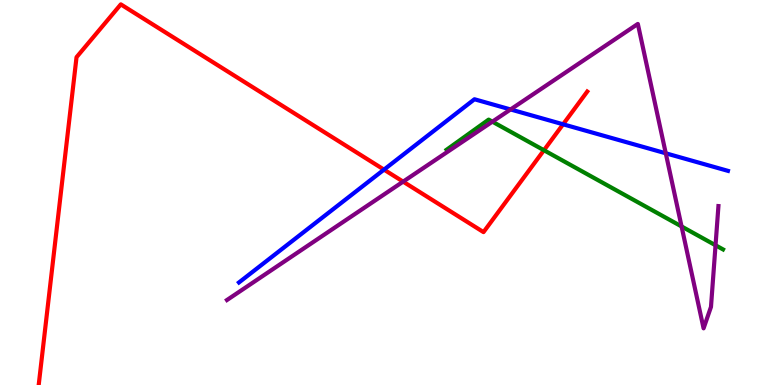[{'lines': ['blue', 'red'], 'intersections': [{'x': 4.95, 'y': 5.59}, {'x': 7.27, 'y': 6.77}]}, {'lines': ['green', 'red'], 'intersections': [{'x': 7.02, 'y': 6.1}]}, {'lines': ['purple', 'red'], 'intersections': [{'x': 5.2, 'y': 5.28}]}, {'lines': ['blue', 'green'], 'intersections': []}, {'lines': ['blue', 'purple'], 'intersections': [{'x': 6.59, 'y': 7.16}, {'x': 8.59, 'y': 6.02}]}, {'lines': ['green', 'purple'], 'intersections': [{'x': 6.35, 'y': 6.84}, {'x': 8.79, 'y': 4.12}, {'x': 9.23, 'y': 3.63}]}]